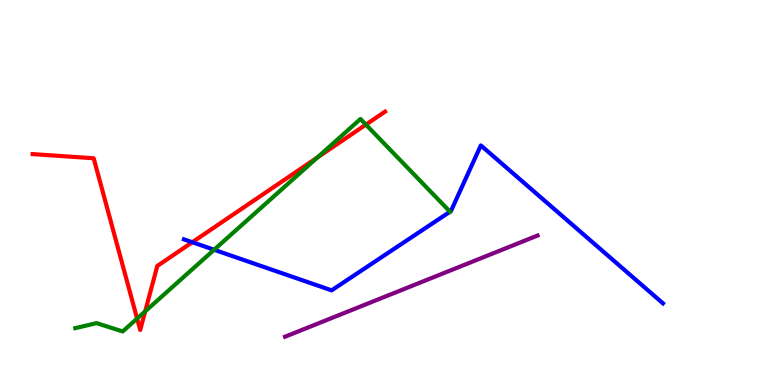[{'lines': ['blue', 'red'], 'intersections': [{'x': 2.48, 'y': 3.71}]}, {'lines': ['green', 'red'], 'intersections': [{'x': 1.77, 'y': 1.73}, {'x': 1.87, 'y': 1.91}, {'x': 4.1, 'y': 5.91}, {'x': 4.72, 'y': 6.76}]}, {'lines': ['purple', 'red'], 'intersections': []}, {'lines': ['blue', 'green'], 'intersections': [{'x': 2.76, 'y': 3.51}, {'x': 5.81, 'y': 4.5}]}, {'lines': ['blue', 'purple'], 'intersections': []}, {'lines': ['green', 'purple'], 'intersections': []}]